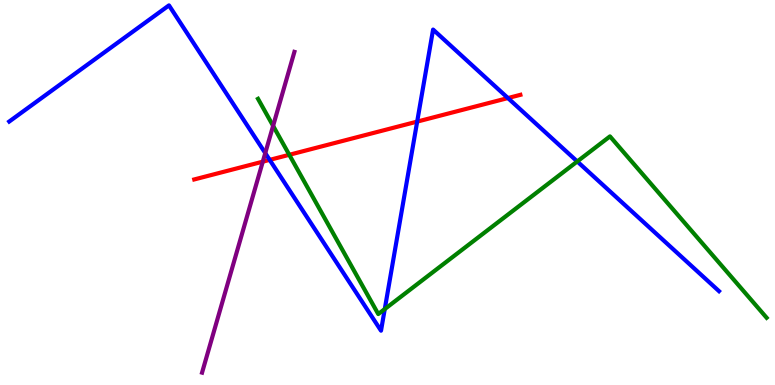[{'lines': ['blue', 'red'], 'intersections': [{'x': 3.48, 'y': 5.85}, {'x': 5.38, 'y': 6.84}, {'x': 6.55, 'y': 7.45}]}, {'lines': ['green', 'red'], 'intersections': [{'x': 3.73, 'y': 5.98}]}, {'lines': ['purple', 'red'], 'intersections': [{'x': 3.39, 'y': 5.8}]}, {'lines': ['blue', 'green'], 'intersections': [{'x': 4.96, 'y': 1.97}, {'x': 7.45, 'y': 5.81}]}, {'lines': ['blue', 'purple'], 'intersections': [{'x': 3.42, 'y': 6.02}]}, {'lines': ['green', 'purple'], 'intersections': [{'x': 3.52, 'y': 6.73}]}]